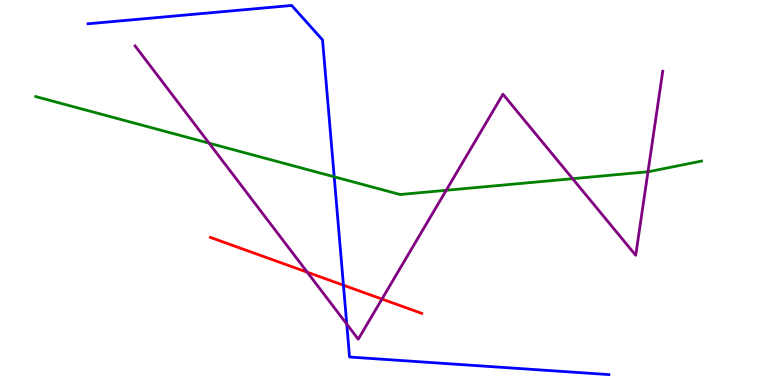[{'lines': ['blue', 'red'], 'intersections': [{'x': 4.43, 'y': 2.59}]}, {'lines': ['green', 'red'], 'intersections': []}, {'lines': ['purple', 'red'], 'intersections': [{'x': 3.97, 'y': 2.93}, {'x': 4.93, 'y': 2.23}]}, {'lines': ['blue', 'green'], 'intersections': [{'x': 4.31, 'y': 5.41}]}, {'lines': ['blue', 'purple'], 'intersections': [{'x': 4.47, 'y': 1.58}]}, {'lines': ['green', 'purple'], 'intersections': [{'x': 2.7, 'y': 6.28}, {'x': 5.76, 'y': 5.06}, {'x': 7.39, 'y': 5.36}, {'x': 8.36, 'y': 5.54}]}]